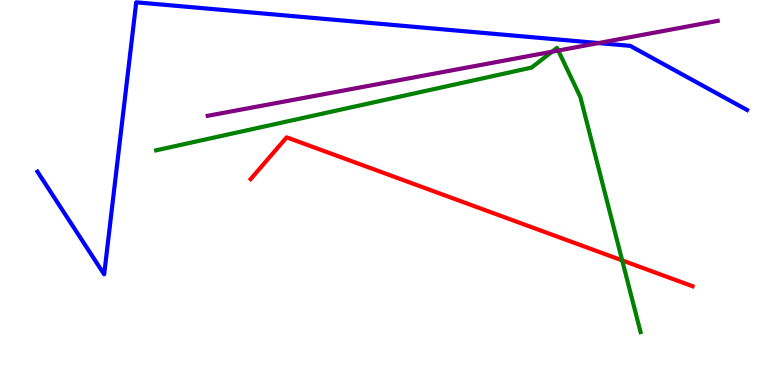[{'lines': ['blue', 'red'], 'intersections': []}, {'lines': ['green', 'red'], 'intersections': [{'x': 8.03, 'y': 3.24}]}, {'lines': ['purple', 'red'], 'intersections': []}, {'lines': ['blue', 'green'], 'intersections': []}, {'lines': ['blue', 'purple'], 'intersections': [{'x': 7.72, 'y': 8.88}]}, {'lines': ['green', 'purple'], 'intersections': [{'x': 7.12, 'y': 8.66}, {'x': 7.2, 'y': 8.69}]}]